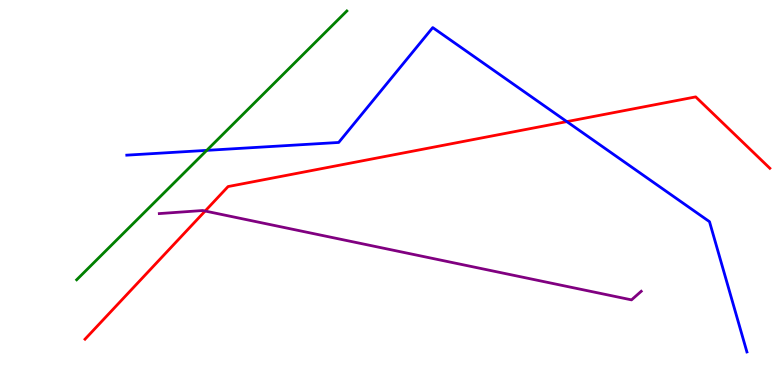[{'lines': ['blue', 'red'], 'intersections': [{'x': 7.31, 'y': 6.84}]}, {'lines': ['green', 'red'], 'intersections': []}, {'lines': ['purple', 'red'], 'intersections': [{'x': 2.65, 'y': 4.52}]}, {'lines': ['blue', 'green'], 'intersections': [{'x': 2.67, 'y': 6.09}]}, {'lines': ['blue', 'purple'], 'intersections': []}, {'lines': ['green', 'purple'], 'intersections': []}]